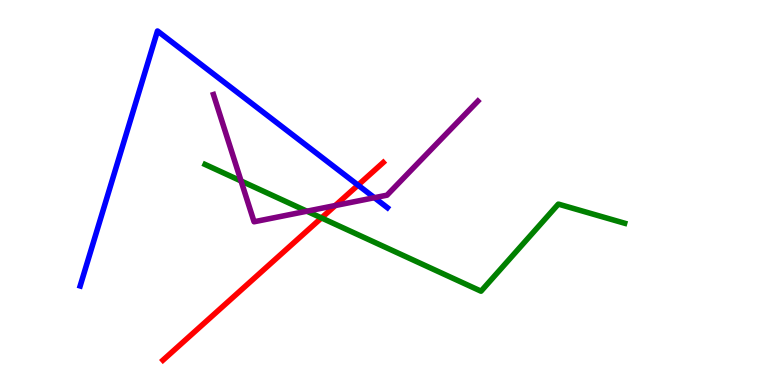[{'lines': ['blue', 'red'], 'intersections': [{'x': 4.62, 'y': 5.19}]}, {'lines': ['green', 'red'], 'intersections': [{'x': 4.15, 'y': 4.34}]}, {'lines': ['purple', 'red'], 'intersections': [{'x': 4.33, 'y': 4.66}]}, {'lines': ['blue', 'green'], 'intersections': []}, {'lines': ['blue', 'purple'], 'intersections': [{'x': 4.83, 'y': 4.86}]}, {'lines': ['green', 'purple'], 'intersections': [{'x': 3.11, 'y': 5.3}, {'x': 3.96, 'y': 4.51}]}]